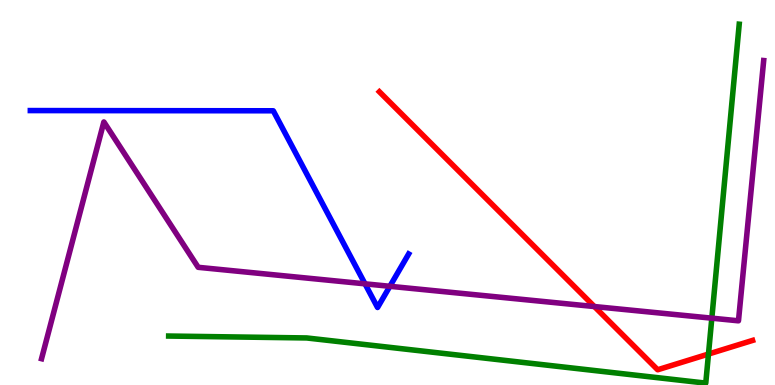[{'lines': ['blue', 'red'], 'intersections': []}, {'lines': ['green', 'red'], 'intersections': [{'x': 9.14, 'y': 0.804}]}, {'lines': ['purple', 'red'], 'intersections': [{'x': 7.67, 'y': 2.04}]}, {'lines': ['blue', 'green'], 'intersections': []}, {'lines': ['blue', 'purple'], 'intersections': [{'x': 4.71, 'y': 2.63}, {'x': 5.03, 'y': 2.56}]}, {'lines': ['green', 'purple'], 'intersections': [{'x': 9.18, 'y': 1.74}]}]